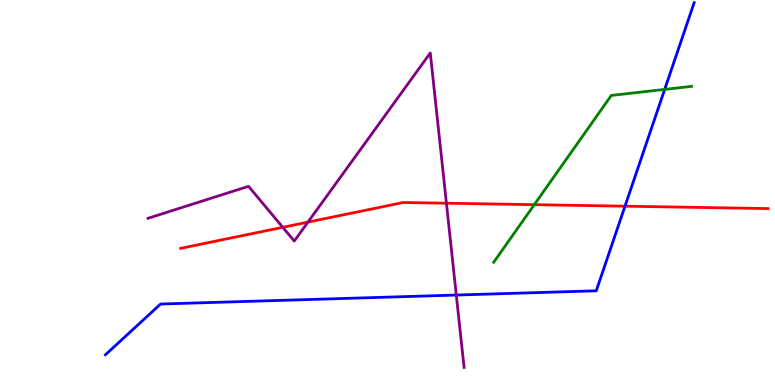[{'lines': ['blue', 'red'], 'intersections': [{'x': 8.06, 'y': 4.64}]}, {'lines': ['green', 'red'], 'intersections': [{'x': 6.89, 'y': 4.68}]}, {'lines': ['purple', 'red'], 'intersections': [{'x': 3.65, 'y': 4.1}, {'x': 3.97, 'y': 4.23}, {'x': 5.76, 'y': 4.72}]}, {'lines': ['blue', 'green'], 'intersections': [{'x': 8.58, 'y': 7.68}]}, {'lines': ['blue', 'purple'], 'intersections': [{'x': 5.89, 'y': 2.34}]}, {'lines': ['green', 'purple'], 'intersections': []}]